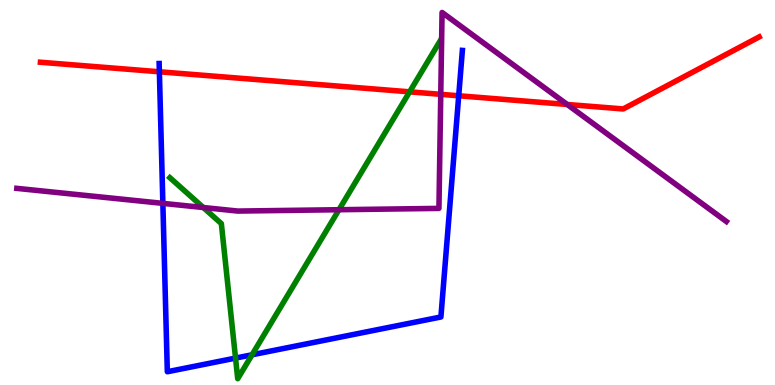[{'lines': ['blue', 'red'], 'intersections': [{'x': 2.06, 'y': 8.14}, {'x': 5.92, 'y': 7.51}]}, {'lines': ['green', 'red'], 'intersections': [{'x': 5.29, 'y': 7.61}]}, {'lines': ['purple', 'red'], 'intersections': [{'x': 5.69, 'y': 7.55}, {'x': 7.32, 'y': 7.29}]}, {'lines': ['blue', 'green'], 'intersections': [{'x': 3.04, 'y': 0.699}, {'x': 3.25, 'y': 0.785}]}, {'lines': ['blue', 'purple'], 'intersections': [{'x': 2.1, 'y': 4.72}]}, {'lines': ['green', 'purple'], 'intersections': [{'x': 2.62, 'y': 4.61}, {'x': 4.37, 'y': 4.55}]}]